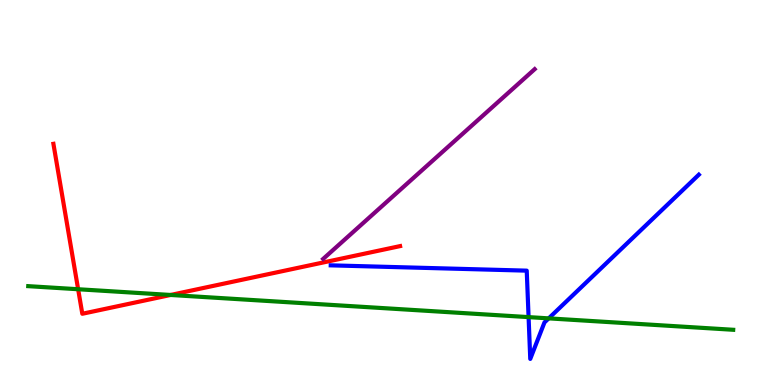[{'lines': ['blue', 'red'], 'intersections': []}, {'lines': ['green', 'red'], 'intersections': [{'x': 1.01, 'y': 2.49}, {'x': 2.2, 'y': 2.34}]}, {'lines': ['purple', 'red'], 'intersections': []}, {'lines': ['blue', 'green'], 'intersections': [{'x': 6.82, 'y': 1.76}, {'x': 7.08, 'y': 1.73}]}, {'lines': ['blue', 'purple'], 'intersections': []}, {'lines': ['green', 'purple'], 'intersections': []}]